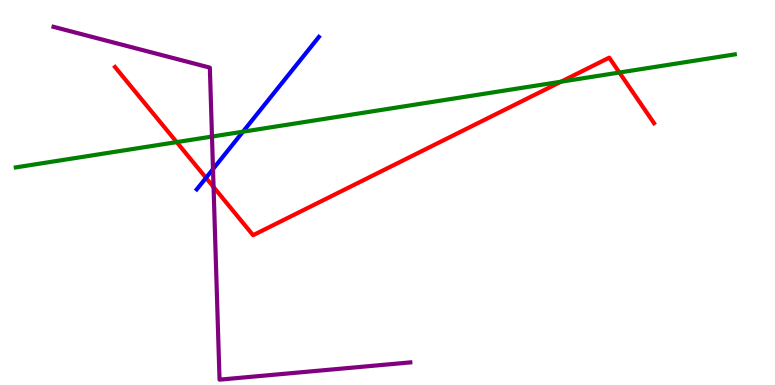[{'lines': ['blue', 'red'], 'intersections': [{'x': 2.66, 'y': 5.38}]}, {'lines': ['green', 'red'], 'intersections': [{'x': 2.28, 'y': 6.31}, {'x': 7.24, 'y': 7.88}, {'x': 7.99, 'y': 8.12}]}, {'lines': ['purple', 'red'], 'intersections': [{'x': 2.76, 'y': 5.14}]}, {'lines': ['blue', 'green'], 'intersections': [{'x': 3.14, 'y': 6.58}]}, {'lines': ['blue', 'purple'], 'intersections': [{'x': 2.75, 'y': 5.61}]}, {'lines': ['green', 'purple'], 'intersections': [{'x': 2.74, 'y': 6.45}]}]